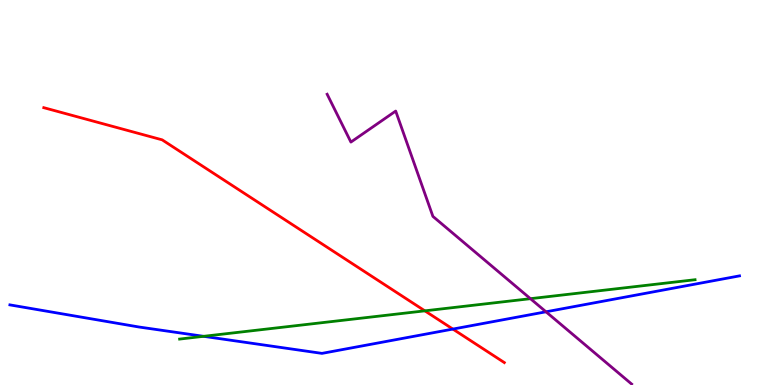[{'lines': ['blue', 'red'], 'intersections': [{'x': 5.84, 'y': 1.45}]}, {'lines': ['green', 'red'], 'intersections': [{'x': 5.48, 'y': 1.93}]}, {'lines': ['purple', 'red'], 'intersections': []}, {'lines': ['blue', 'green'], 'intersections': [{'x': 2.63, 'y': 1.26}]}, {'lines': ['blue', 'purple'], 'intersections': [{'x': 7.04, 'y': 1.9}]}, {'lines': ['green', 'purple'], 'intersections': [{'x': 6.84, 'y': 2.24}]}]